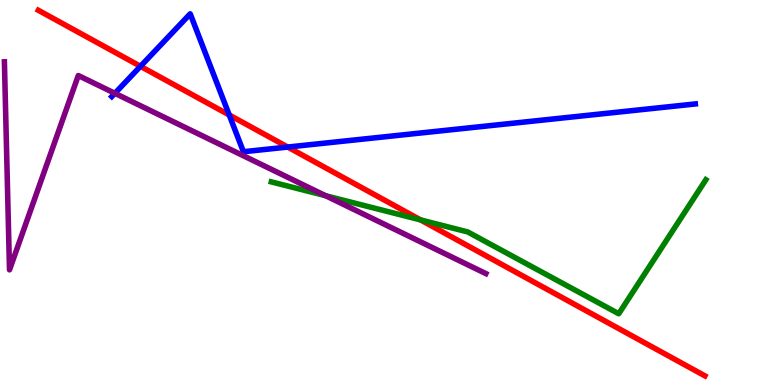[{'lines': ['blue', 'red'], 'intersections': [{'x': 1.81, 'y': 8.28}, {'x': 2.96, 'y': 7.01}, {'x': 3.71, 'y': 6.18}]}, {'lines': ['green', 'red'], 'intersections': [{'x': 5.43, 'y': 4.29}]}, {'lines': ['purple', 'red'], 'intersections': []}, {'lines': ['blue', 'green'], 'intersections': []}, {'lines': ['blue', 'purple'], 'intersections': [{'x': 1.48, 'y': 7.58}]}, {'lines': ['green', 'purple'], 'intersections': [{'x': 4.2, 'y': 4.92}]}]